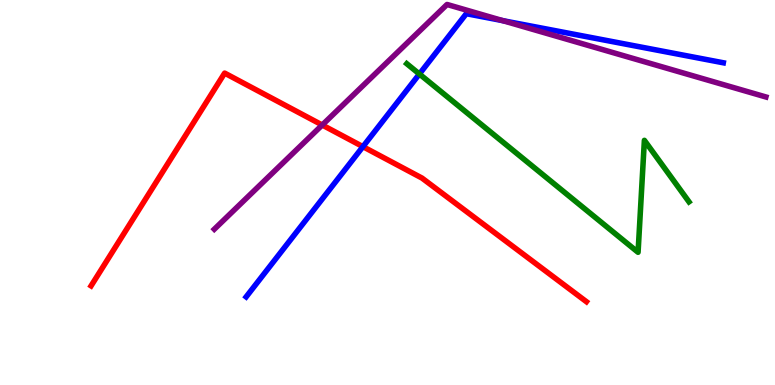[{'lines': ['blue', 'red'], 'intersections': [{'x': 4.68, 'y': 6.19}]}, {'lines': ['green', 'red'], 'intersections': []}, {'lines': ['purple', 'red'], 'intersections': [{'x': 4.16, 'y': 6.75}]}, {'lines': ['blue', 'green'], 'intersections': [{'x': 5.41, 'y': 8.08}]}, {'lines': ['blue', 'purple'], 'intersections': [{'x': 6.49, 'y': 9.46}]}, {'lines': ['green', 'purple'], 'intersections': []}]